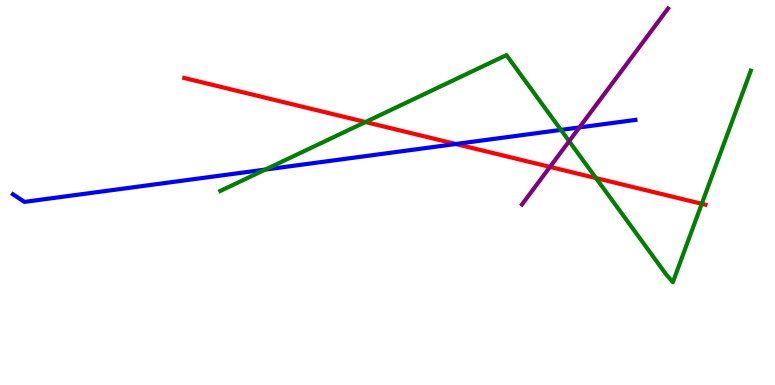[{'lines': ['blue', 'red'], 'intersections': [{'x': 5.88, 'y': 6.26}]}, {'lines': ['green', 'red'], 'intersections': [{'x': 4.72, 'y': 6.83}, {'x': 7.69, 'y': 5.37}, {'x': 9.06, 'y': 4.71}]}, {'lines': ['purple', 'red'], 'intersections': [{'x': 7.1, 'y': 5.66}]}, {'lines': ['blue', 'green'], 'intersections': [{'x': 3.42, 'y': 5.6}, {'x': 7.24, 'y': 6.63}]}, {'lines': ['blue', 'purple'], 'intersections': [{'x': 7.48, 'y': 6.69}]}, {'lines': ['green', 'purple'], 'intersections': [{'x': 7.34, 'y': 6.33}]}]